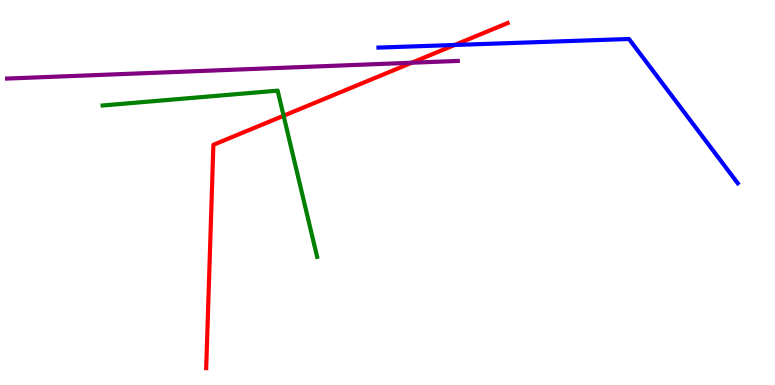[{'lines': ['blue', 'red'], 'intersections': [{'x': 5.87, 'y': 8.83}]}, {'lines': ['green', 'red'], 'intersections': [{'x': 3.66, 'y': 6.99}]}, {'lines': ['purple', 'red'], 'intersections': [{'x': 5.31, 'y': 8.37}]}, {'lines': ['blue', 'green'], 'intersections': []}, {'lines': ['blue', 'purple'], 'intersections': []}, {'lines': ['green', 'purple'], 'intersections': []}]